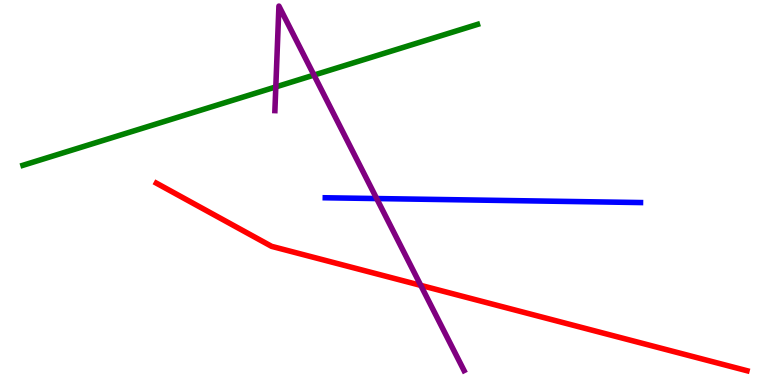[{'lines': ['blue', 'red'], 'intersections': []}, {'lines': ['green', 'red'], 'intersections': []}, {'lines': ['purple', 'red'], 'intersections': [{'x': 5.43, 'y': 2.59}]}, {'lines': ['blue', 'green'], 'intersections': []}, {'lines': ['blue', 'purple'], 'intersections': [{'x': 4.86, 'y': 4.84}]}, {'lines': ['green', 'purple'], 'intersections': [{'x': 3.56, 'y': 7.74}, {'x': 4.05, 'y': 8.05}]}]